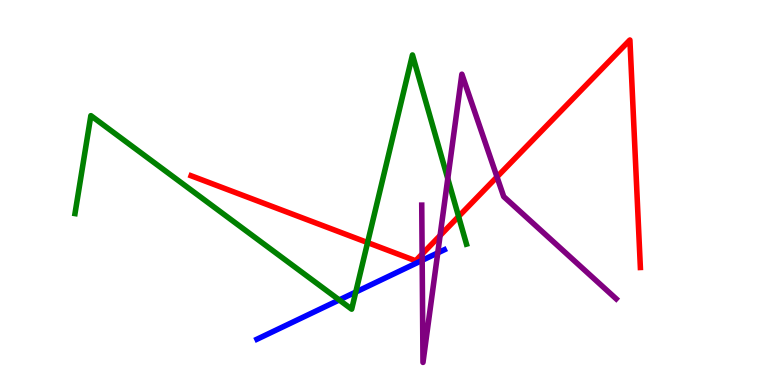[{'lines': ['blue', 'red'], 'intersections': []}, {'lines': ['green', 'red'], 'intersections': [{'x': 4.74, 'y': 3.7}, {'x': 5.92, 'y': 4.38}]}, {'lines': ['purple', 'red'], 'intersections': [{'x': 5.45, 'y': 3.4}, {'x': 5.68, 'y': 3.88}, {'x': 6.41, 'y': 5.4}]}, {'lines': ['blue', 'green'], 'intersections': [{'x': 4.38, 'y': 2.21}, {'x': 4.59, 'y': 2.41}]}, {'lines': ['blue', 'purple'], 'intersections': [{'x': 5.45, 'y': 3.24}, {'x': 5.65, 'y': 3.43}]}, {'lines': ['green', 'purple'], 'intersections': [{'x': 5.78, 'y': 5.36}]}]